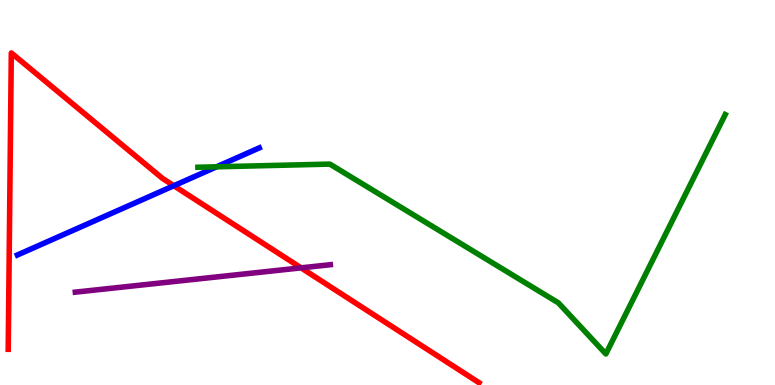[{'lines': ['blue', 'red'], 'intersections': [{'x': 2.24, 'y': 5.18}]}, {'lines': ['green', 'red'], 'intersections': []}, {'lines': ['purple', 'red'], 'intersections': [{'x': 3.88, 'y': 3.04}]}, {'lines': ['blue', 'green'], 'intersections': [{'x': 2.79, 'y': 5.67}]}, {'lines': ['blue', 'purple'], 'intersections': []}, {'lines': ['green', 'purple'], 'intersections': []}]